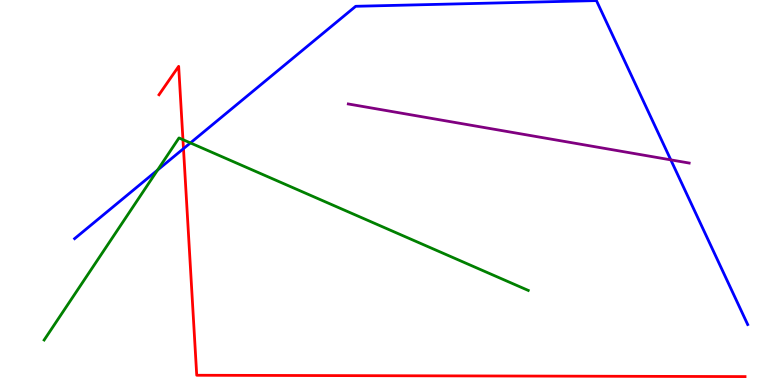[{'lines': ['blue', 'red'], 'intersections': [{'x': 2.37, 'y': 6.14}]}, {'lines': ['green', 'red'], 'intersections': [{'x': 2.36, 'y': 6.37}]}, {'lines': ['purple', 'red'], 'intersections': []}, {'lines': ['blue', 'green'], 'intersections': [{'x': 2.03, 'y': 5.58}, {'x': 2.46, 'y': 6.29}]}, {'lines': ['blue', 'purple'], 'intersections': [{'x': 8.66, 'y': 5.85}]}, {'lines': ['green', 'purple'], 'intersections': []}]